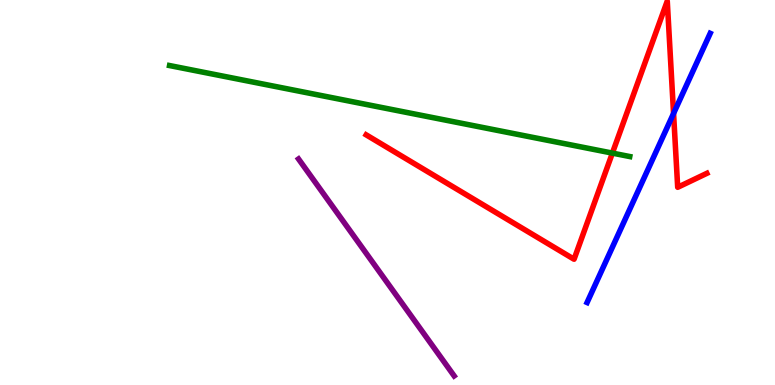[{'lines': ['blue', 'red'], 'intersections': [{'x': 8.69, 'y': 7.05}]}, {'lines': ['green', 'red'], 'intersections': [{'x': 7.9, 'y': 6.02}]}, {'lines': ['purple', 'red'], 'intersections': []}, {'lines': ['blue', 'green'], 'intersections': []}, {'lines': ['blue', 'purple'], 'intersections': []}, {'lines': ['green', 'purple'], 'intersections': []}]